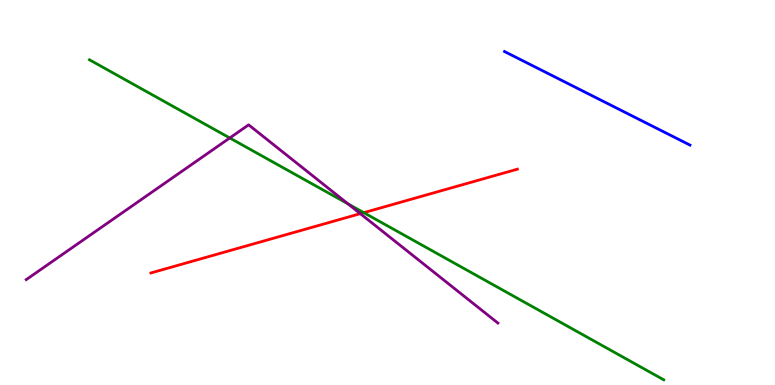[{'lines': ['blue', 'red'], 'intersections': []}, {'lines': ['green', 'red'], 'intersections': [{'x': 4.69, 'y': 4.48}]}, {'lines': ['purple', 'red'], 'intersections': [{'x': 4.65, 'y': 4.45}]}, {'lines': ['blue', 'green'], 'intersections': []}, {'lines': ['blue', 'purple'], 'intersections': []}, {'lines': ['green', 'purple'], 'intersections': [{'x': 2.96, 'y': 6.42}, {'x': 4.49, 'y': 4.7}]}]